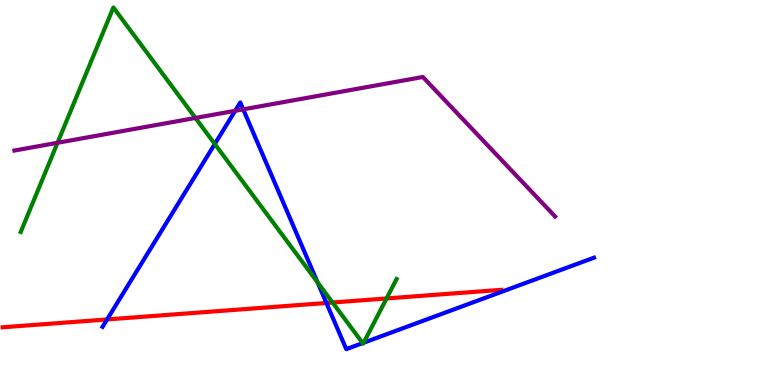[{'lines': ['blue', 'red'], 'intersections': [{'x': 1.38, 'y': 1.7}, {'x': 4.21, 'y': 2.13}]}, {'lines': ['green', 'red'], 'intersections': [{'x': 4.29, 'y': 2.14}, {'x': 4.99, 'y': 2.25}]}, {'lines': ['purple', 'red'], 'intersections': []}, {'lines': ['blue', 'green'], 'intersections': [{'x': 2.77, 'y': 6.26}, {'x': 4.1, 'y': 2.67}, {'x': 4.68, 'y': 1.09}, {'x': 4.69, 'y': 1.1}]}, {'lines': ['blue', 'purple'], 'intersections': [{'x': 3.03, 'y': 7.12}, {'x': 3.14, 'y': 7.16}]}, {'lines': ['green', 'purple'], 'intersections': [{'x': 0.742, 'y': 6.29}, {'x': 2.52, 'y': 6.94}]}]